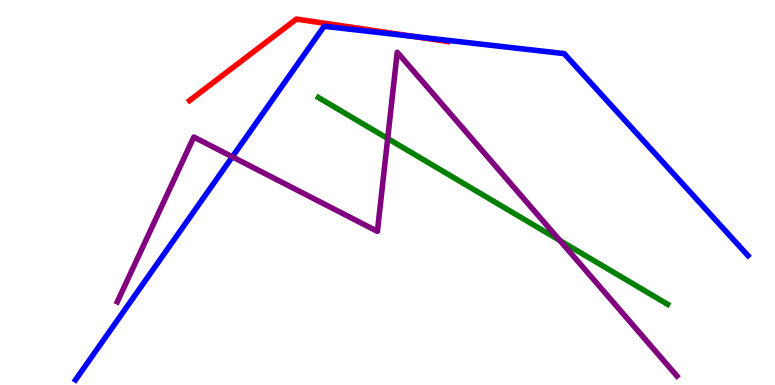[{'lines': ['blue', 'red'], 'intersections': [{'x': 5.35, 'y': 9.05}]}, {'lines': ['green', 'red'], 'intersections': []}, {'lines': ['purple', 'red'], 'intersections': []}, {'lines': ['blue', 'green'], 'intersections': []}, {'lines': ['blue', 'purple'], 'intersections': [{'x': 3.0, 'y': 5.93}]}, {'lines': ['green', 'purple'], 'intersections': [{'x': 5.0, 'y': 6.4}, {'x': 7.22, 'y': 3.75}]}]